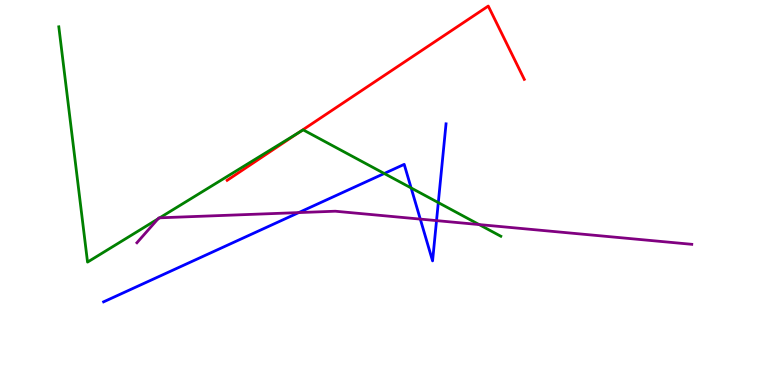[{'lines': ['blue', 'red'], 'intersections': []}, {'lines': ['green', 'red'], 'intersections': [{'x': 3.85, 'y': 6.55}]}, {'lines': ['purple', 'red'], 'intersections': []}, {'lines': ['blue', 'green'], 'intersections': [{'x': 4.96, 'y': 5.49}, {'x': 5.31, 'y': 5.12}, {'x': 5.66, 'y': 4.74}]}, {'lines': ['blue', 'purple'], 'intersections': [{'x': 3.85, 'y': 4.48}, {'x': 5.42, 'y': 4.31}, {'x': 5.63, 'y': 4.27}]}, {'lines': ['green', 'purple'], 'intersections': [{'x': 2.04, 'y': 4.31}, {'x': 2.06, 'y': 4.34}, {'x': 6.18, 'y': 4.17}]}]